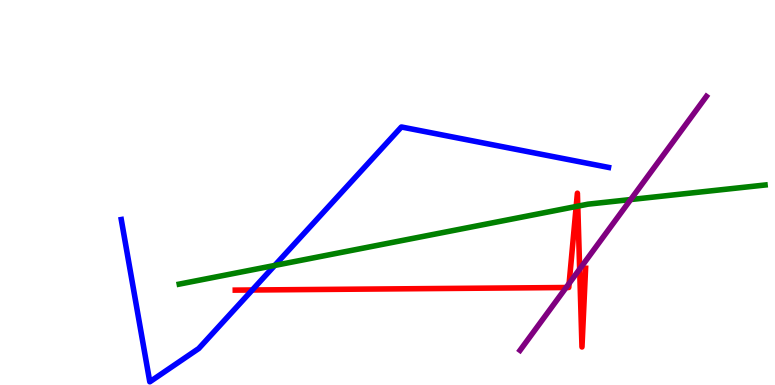[{'lines': ['blue', 'red'], 'intersections': [{'x': 3.26, 'y': 2.47}]}, {'lines': ['green', 'red'], 'intersections': [{'x': 7.43, 'y': 4.64}, {'x': 7.46, 'y': 4.65}]}, {'lines': ['purple', 'red'], 'intersections': [{'x': 7.31, 'y': 2.53}, {'x': 7.34, 'y': 2.64}, {'x': 7.48, 'y': 3.01}]}, {'lines': ['blue', 'green'], 'intersections': [{'x': 3.54, 'y': 3.11}]}, {'lines': ['blue', 'purple'], 'intersections': []}, {'lines': ['green', 'purple'], 'intersections': [{'x': 8.14, 'y': 4.82}]}]